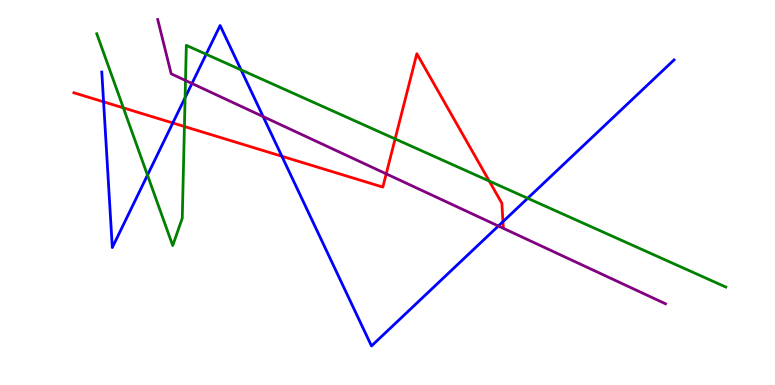[{'lines': ['blue', 'red'], 'intersections': [{'x': 1.34, 'y': 7.36}, {'x': 2.23, 'y': 6.81}, {'x': 3.64, 'y': 5.94}, {'x': 6.49, 'y': 4.24}]}, {'lines': ['green', 'red'], 'intersections': [{'x': 1.59, 'y': 7.2}, {'x': 2.38, 'y': 6.71}, {'x': 5.1, 'y': 6.39}, {'x': 6.31, 'y': 5.3}]}, {'lines': ['purple', 'red'], 'intersections': [{'x': 4.98, 'y': 5.48}]}, {'lines': ['blue', 'green'], 'intersections': [{'x': 1.9, 'y': 5.45}, {'x': 2.39, 'y': 7.46}, {'x': 2.66, 'y': 8.59}, {'x': 3.11, 'y': 8.18}, {'x': 6.81, 'y': 4.85}]}, {'lines': ['blue', 'purple'], 'intersections': [{'x': 2.48, 'y': 7.83}, {'x': 3.4, 'y': 6.97}, {'x': 6.43, 'y': 4.13}]}, {'lines': ['green', 'purple'], 'intersections': [{'x': 2.39, 'y': 7.91}]}]